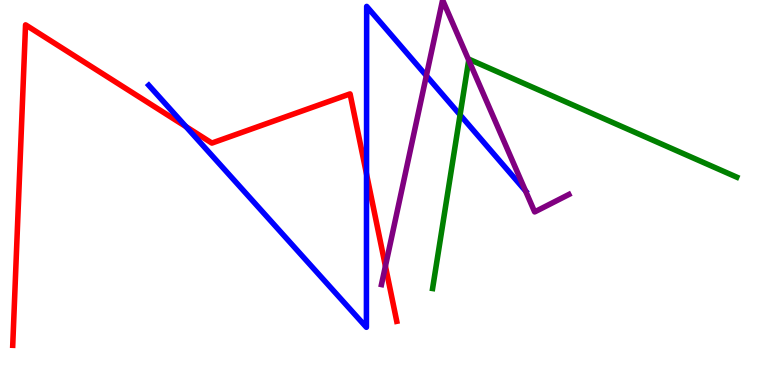[{'lines': ['blue', 'red'], 'intersections': [{'x': 2.4, 'y': 6.71}, {'x': 4.73, 'y': 5.48}]}, {'lines': ['green', 'red'], 'intersections': []}, {'lines': ['purple', 'red'], 'intersections': [{'x': 4.97, 'y': 3.09}]}, {'lines': ['blue', 'green'], 'intersections': [{'x': 5.94, 'y': 7.02}]}, {'lines': ['blue', 'purple'], 'intersections': [{'x': 5.5, 'y': 8.03}, {'x': 6.78, 'y': 5.04}]}, {'lines': ['green', 'purple'], 'intersections': [{'x': 6.05, 'y': 8.44}]}]